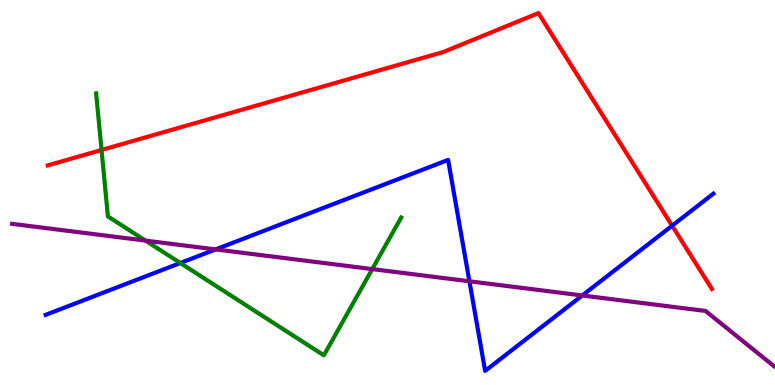[{'lines': ['blue', 'red'], 'intersections': [{'x': 8.67, 'y': 4.14}]}, {'lines': ['green', 'red'], 'intersections': [{'x': 1.31, 'y': 6.1}]}, {'lines': ['purple', 'red'], 'intersections': []}, {'lines': ['blue', 'green'], 'intersections': [{'x': 2.33, 'y': 3.17}]}, {'lines': ['blue', 'purple'], 'intersections': [{'x': 2.78, 'y': 3.52}, {'x': 6.06, 'y': 2.69}, {'x': 7.51, 'y': 2.33}]}, {'lines': ['green', 'purple'], 'intersections': [{'x': 1.88, 'y': 3.75}, {'x': 4.8, 'y': 3.01}]}]